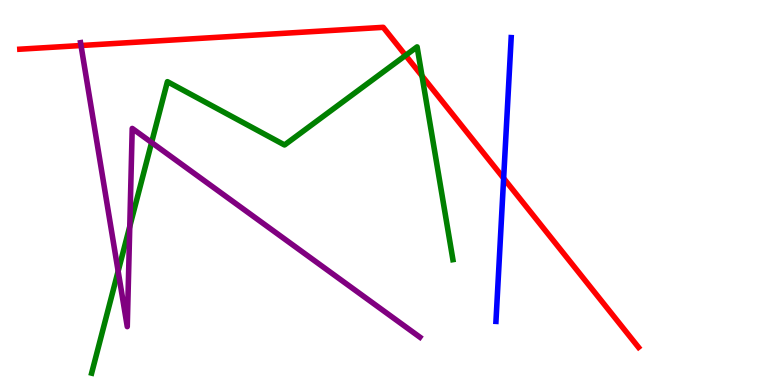[{'lines': ['blue', 'red'], 'intersections': [{'x': 6.5, 'y': 5.37}]}, {'lines': ['green', 'red'], 'intersections': [{'x': 5.23, 'y': 8.56}, {'x': 5.45, 'y': 8.03}]}, {'lines': ['purple', 'red'], 'intersections': [{'x': 1.05, 'y': 8.82}]}, {'lines': ['blue', 'green'], 'intersections': []}, {'lines': ['blue', 'purple'], 'intersections': []}, {'lines': ['green', 'purple'], 'intersections': [{'x': 1.52, 'y': 2.96}, {'x': 1.67, 'y': 4.12}, {'x': 1.96, 'y': 6.3}]}]